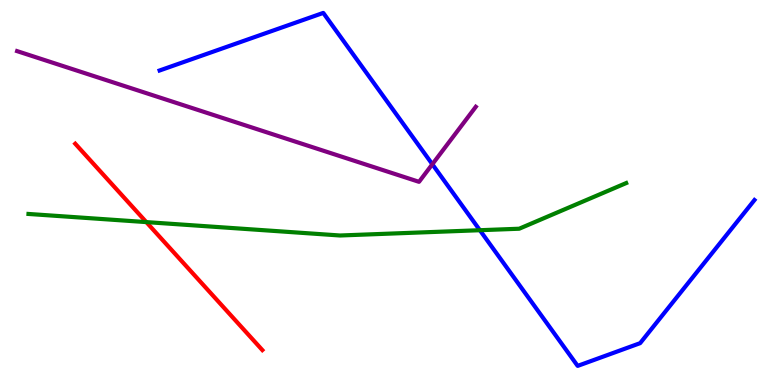[{'lines': ['blue', 'red'], 'intersections': []}, {'lines': ['green', 'red'], 'intersections': [{'x': 1.89, 'y': 4.23}]}, {'lines': ['purple', 'red'], 'intersections': []}, {'lines': ['blue', 'green'], 'intersections': [{'x': 6.19, 'y': 4.02}]}, {'lines': ['blue', 'purple'], 'intersections': [{'x': 5.58, 'y': 5.73}]}, {'lines': ['green', 'purple'], 'intersections': []}]